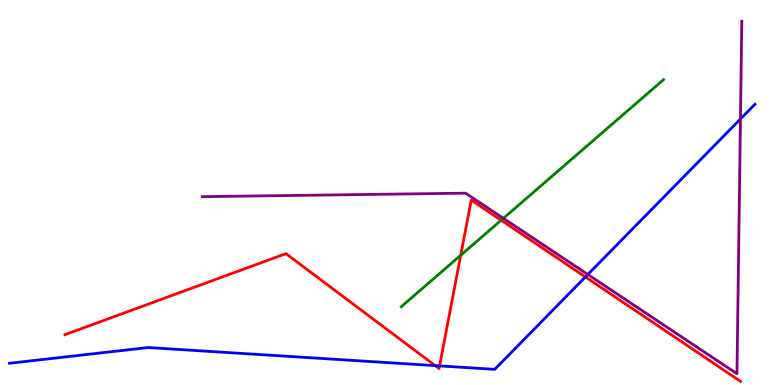[{'lines': ['blue', 'red'], 'intersections': [{'x': 5.62, 'y': 0.503}, {'x': 5.67, 'y': 0.496}, {'x': 7.55, 'y': 2.81}]}, {'lines': ['green', 'red'], 'intersections': [{'x': 5.94, 'y': 3.37}, {'x': 6.47, 'y': 4.28}]}, {'lines': ['purple', 'red'], 'intersections': []}, {'lines': ['blue', 'green'], 'intersections': []}, {'lines': ['blue', 'purple'], 'intersections': [{'x': 7.58, 'y': 2.87}, {'x': 9.55, 'y': 6.91}]}, {'lines': ['green', 'purple'], 'intersections': [{'x': 6.5, 'y': 4.33}]}]